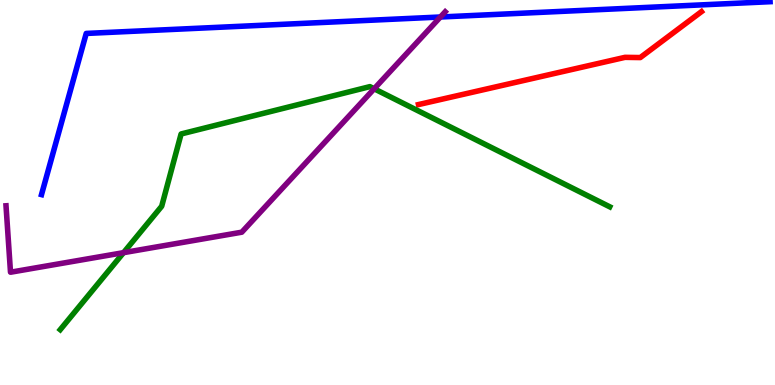[{'lines': ['blue', 'red'], 'intersections': []}, {'lines': ['green', 'red'], 'intersections': []}, {'lines': ['purple', 'red'], 'intersections': []}, {'lines': ['blue', 'green'], 'intersections': []}, {'lines': ['blue', 'purple'], 'intersections': [{'x': 5.68, 'y': 9.56}]}, {'lines': ['green', 'purple'], 'intersections': [{'x': 1.59, 'y': 3.44}, {'x': 4.83, 'y': 7.69}]}]